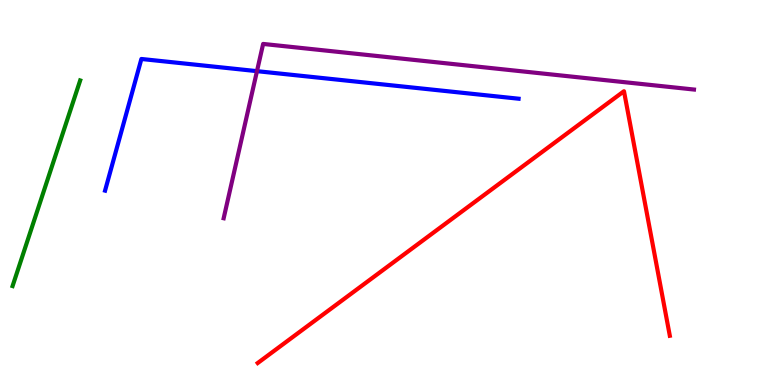[{'lines': ['blue', 'red'], 'intersections': []}, {'lines': ['green', 'red'], 'intersections': []}, {'lines': ['purple', 'red'], 'intersections': []}, {'lines': ['blue', 'green'], 'intersections': []}, {'lines': ['blue', 'purple'], 'intersections': [{'x': 3.32, 'y': 8.15}]}, {'lines': ['green', 'purple'], 'intersections': []}]